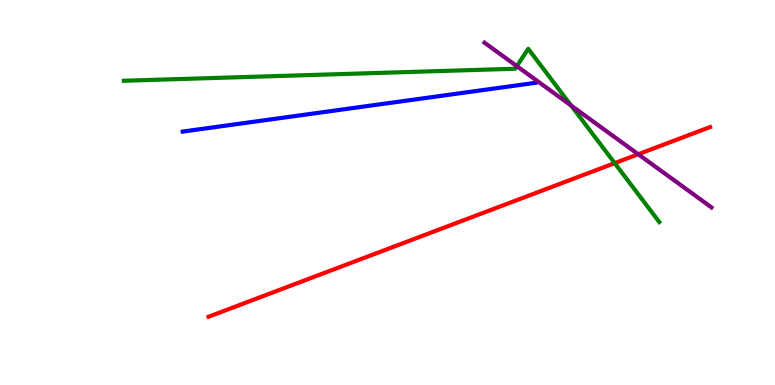[{'lines': ['blue', 'red'], 'intersections': []}, {'lines': ['green', 'red'], 'intersections': [{'x': 7.93, 'y': 5.76}]}, {'lines': ['purple', 'red'], 'intersections': [{'x': 8.24, 'y': 5.99}]}, {'lines': ['blue', 'green'], 'intersections': []}, {'lines': ['blue', 'purple'], 'intersections': []}, {'lines': ['green', 'purple'], 'intersections': [{'x': 6.67, 'y': 8.28}, {'x': 7.37, 'y': 7.26}]}]